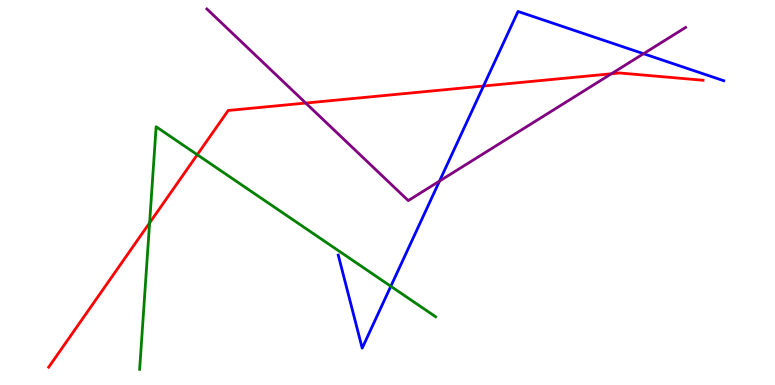[{'lines': ['blue', 'red'], 'intersections': [{'x': 6.24, 'y': 7.77}]}, {'lines': ['green', 'red'], 'intersections': [{'x': 1.93, 'y': 4.21}, {'x': 2.55, 'y': 5.98}]}, {'lines': ['purple', 'red'], 'intersections': [{'x': 3.95, 'y': 7.32}, {'x': 7.89, 'y': 8.08}]}, {'lines': ['blue', 'green'], 'intersections': [{'x': 5.04, 'y': 2.56}]}, {'lines': ['blue', 'purple'], 'intersections': [{'x': 5.67, 'y': 5.3}, {'x': 8.3, 'y': 8.6}]}, {'lines': ['green', 'purple'], 'intersections': []}]